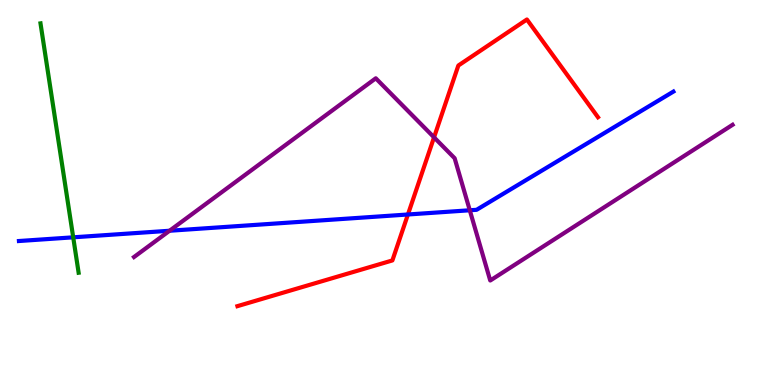[{'lines': ['blue', 'red'], 'intersections': [{'x': 5.26, 'y': 4.43}]}, {'lines': ['green', 'red'], 'intersections': []}, {'lines': ['purple', 'red'], 'intersections': [{'x': 5.6, 'y': 6.43}]}, {'lines': ['blue', 'green'], 'intersections': [{'x': 0.945, 'y': 3.84}]}, {'lines': ['blue', 'purple'], 'intersections': [{'x': 2.19, 'y': 4.01}, {'x': 6.06, 'y': 4.54}]}, {'lines': ['green', 'purple'], 'intersections': []}]